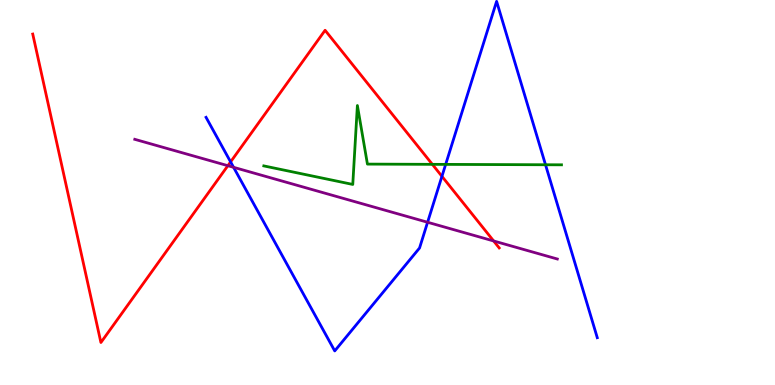[{'lines': ['blue', 'red'], 'intersections': [{'x': 2.98, 'y': 5.79}, {'x': 5.7, 'y': 5.42}]}, {'lines': ['green', 'red'], 'intersections': [{'x': 5.58, 'y': 5.73}]}, {'lines': ['purple', 'red'], 'intersections': [{'x': 2.94, 'y': 5.7}, {'x': 6.37, 'y': 3.74}]}, {'lines': ['blue', 'green'], 'intersections': [{'x': 5.75, 'y': 5.73}, {'x': 7.04, 'y': 5.72}]}, {'lines': ['blue', 'purple'], 'intersections': [{'x': 3.01, 'y': 5.65}, {'x': 5.52, 'y': 4.23}]}, {'lines': ['green', 'purple'], 'intersections': []}]